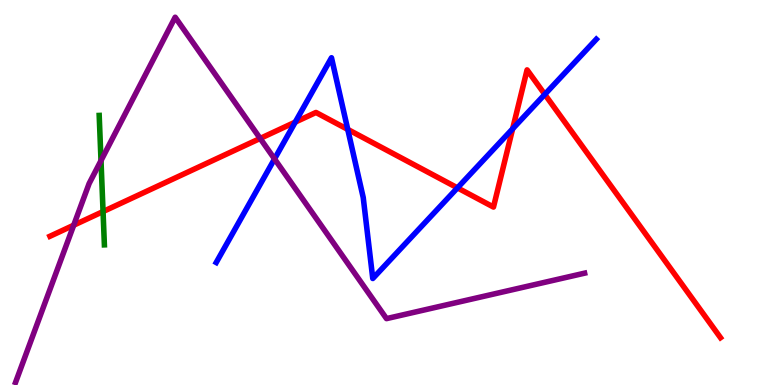[{'lines': ['blue', 'red'], 'intersections': [{'x': 3.81, 'y': 6.83}, {'x': 4.49, 'y': 6.64}, {'x': 5.9, 'y': 5.12}, {'x': 6.61, 'y': 6.65}, {'x': 7.03, 'y': 7.55}]}, {'lines': ['green', 'red'], 'intersections': [{'x': 1.33, 'y': 4.51}]}, {'lines': ['purple', 'red'], 'intersections': [{'x': 0.951, 'y': 4.15}, {'x': 3.36, 'y': 6.4}]}, {'lines': ['blue', 'green'], 'intersections': []}, {'lines': ['blue', 'purple'], 'intersections': [{'x': 3.54, 'y': 5.87}]}, {'lines': ['green', 'purple'], 'intersections': [{'x': 1.3, 'y': 5.83}]}]